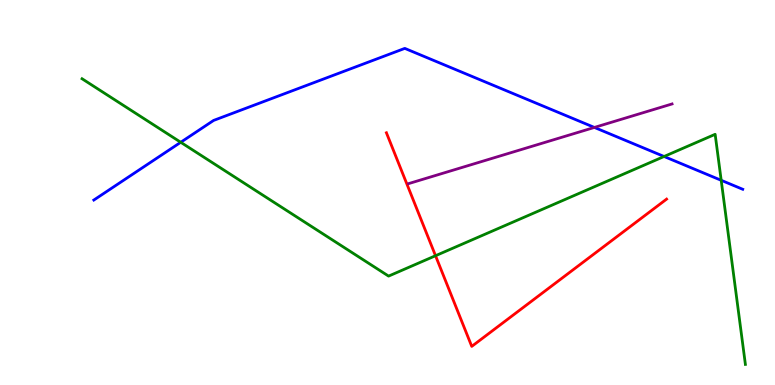[{'lines': ['blue', 'red'], 'intersections': []}, {'lines': ['green', 'red'], 'intersections': [{'x': 5.62, 'y': 3.36}]}, {'lines': ['purple', 'red'], 'intersections': []}, {'lines': ['blue', 'green'], 'intersections': [{'x': 2.33, 'y': 6.3}, {'x': 8.57, 'y': 5.94}, {'x': 9.31, 'y': 5.32}]}, {'lines': ['blue', 'purple'], 'intersections': [{'x': 7.67, 'y': 6.69}]}, {'lines': ['green', 'purple'], 'intersections': []}]